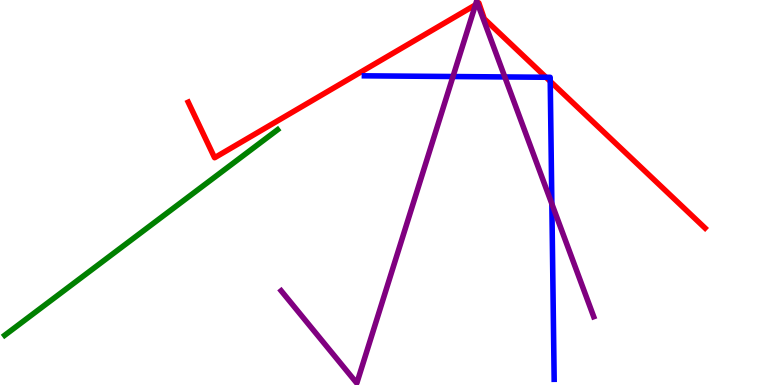[{'lines': ['blue', 'red'], 'intersections': [{'x': 7.04, 'y': 7.99}, {'x': 7.1, 'y': 7.89}]}, {'lines': ['green', 'red'], 'intersections': []}, {'lines': ['purple', 'red'], 'intersections': [{'x': 6.13, 'y': 9.87}, {'x': 6.16, 'y': 9.91}]}, {'lines': ['blue', 'green'], 'intersections': []}, {'lines': ['blue', 'purple'], 'intersections': [{'x': 5.84, 'y': 8.01}, {'x': 6.51, 'y': 8.0}, {'x': 7.12, 'y': 4.71}]}, {'lines': ['green', 'purple'], 'intersections': []}]